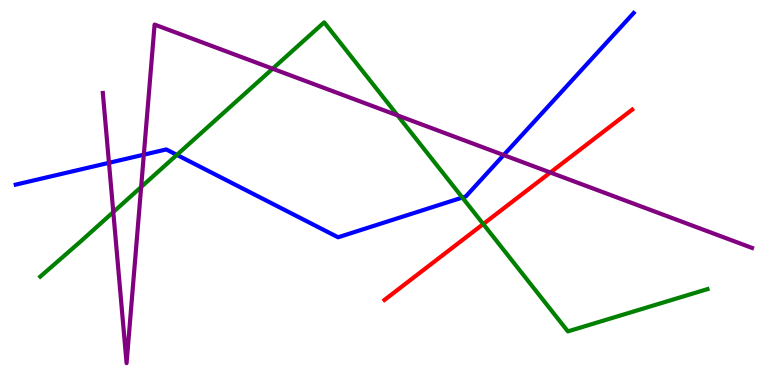[{'lines': ['blue', 'red'], 'intersections': []}, {'lines': ['green', 'red'], 'intersections': [{'x': 6.24, 'y': 4.18}]}, {'lines': ['purple', 'red'], 'intersections': [{'x': 7.1, 'y': 5.52}]}, {'lines': ['blue', 'green'], 'intersections': [{'x': 2.28, 'y': 5.98}, {'x': 5.97, 'y': 4.87}]}, {'lines': ['blue', 'purple'], 'intersections': [{'x': 1.41, 'y': 5.77}, {'x': 1.86, 'y': 5.98}, {'x': 6.5, 'y': 5.97}]}, {'lines': ['green', 'purple'], 'intersections': [{'x': 1.46, 'y': 4.49}, {'x': 1.82, 'y': 5.14}, {'x': 3.52, 'y': 8.22}, {'x': 5.13, 'y': 7.0}]}]